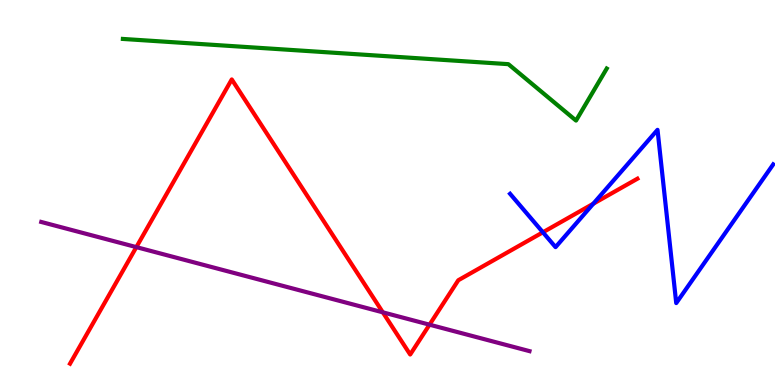[{'lines': ['blue', 'red'], 'intersections': [{'x': 7.01, 'y': 3.97}, {'x': 7.66, 'y': 4.71}]}, {'lines': ['green', 'red'], 'intersections': []}, {'lines': ['purple', 'red'], 'intersections': [{'x': 1.76, 'y': 3.58}, {'x': 4.94, 'y': 1.89}, {'x': 5.54, 'y': 1.57}]}, {'lines': ['blue', 'green'], 'intersections': []}, {'lines': ['blue', 'purple'], 'intersections': []}, {'lines': ['green', 'purple'], 'intersections': []}]